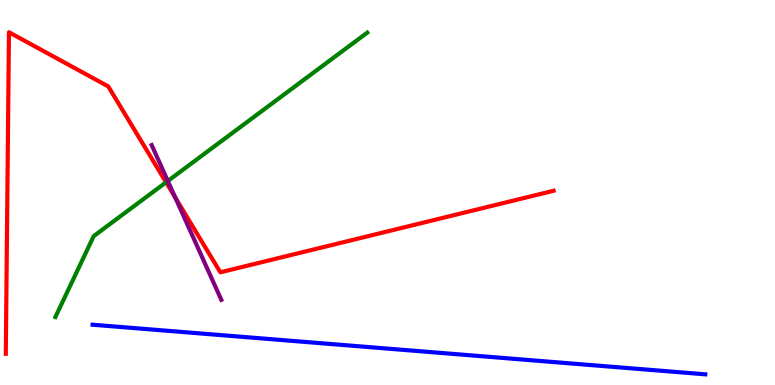[{'lines': ['blue', 'red'], 'intersections': []}, {'lines': ['green', 'red'], 'intersections': [{'x': 2.14, 'y': 5.27}]}, {'lines': ['purple', 'red'], 'intersections': [{'x': 2.26, 'y': 4.87}]}, {'lines': ['blue', 'green'], 'intersections': []}, {'lines': ['blue', 'purple'], 'intersections': []}, {'lines': ['green', 'purple'], 'intersections': [{'x': 2.17, 'y': 5.3}]}]